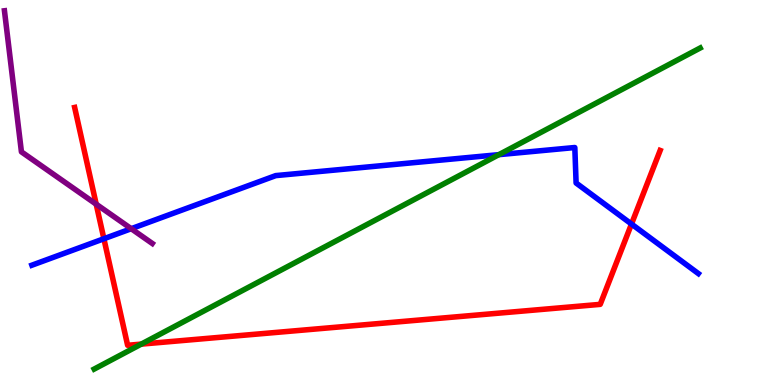[{'lines': ['blue', 'red'], 'intersections': [{'x': 1.34, 'y': 3.8}, {'x': 8.15, 'y': 4.18}]}, {'lines': ['green', 'red'], 'intersections': [{'x': 1.82, 'y': 1.06}]}, {'lines': ['purple', 'red'], 'intersections': [{'x': 1.24, 'y': 4.7}]}, {'lines': ['blue', 'green'], 'intersections': [{'x': 6.44, 'y': 5.98}]}, {'lines': ['blue', 'purple'], 'intersections': [{'x': 1.69, 'y': 4.06}]}, {'lines': ['green', 'purple'], 'intersections': []}]